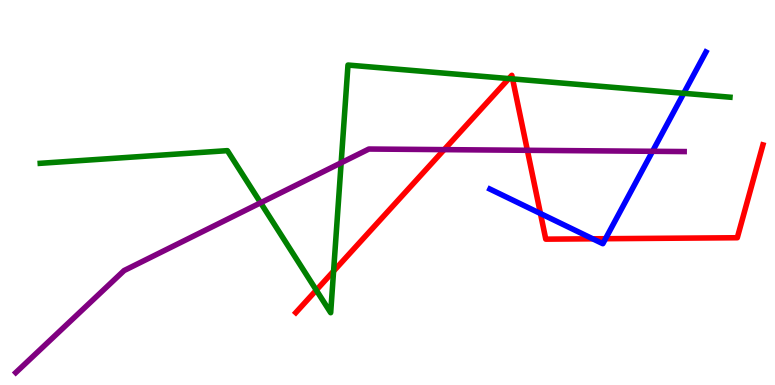[{'lines': ['blue', 'red'], 'intersections': [{'x': 6.97, 'y': 4.45}, {'x': 7.65, 'y': 3.8}, {'x': 7.81, 'y': 3.8}]}, {'lines': ['green', 'red'], 'intersections': [{'x': 4.08, 'y': 2.46}, {'x': 4.3, 'y': 2.96}, {'x': 6.57, 'y': 7.96}, {'x': 6.61, 'y': 7.95}]}, {'lines': ['purple', 'red'], 'intersections': [{'x': 5.73, 'y': 6.11}, {'x': 6.8, 'y': 6.1}]}, {'lines': ['blue', 'green'], 'intersections': [{'x': 8.82, 'y': 7.58}]}, {'lines': ['blue', 'purple'], 'intersections': [{'x': 8.42, 'y': 6.07}]}, {'lines': ['green', 'purple'], 'intersections': [{'x': 3.36, 'y': 4.73}, {'x': 4.4, 'y': 5.77}]}]